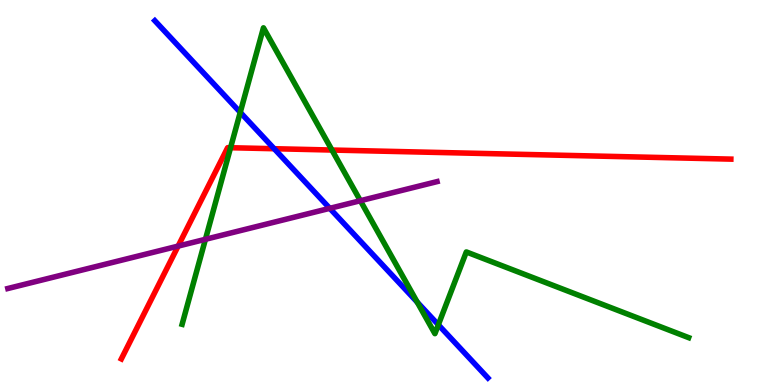[{'lines': ['blue', 'red'], 'intersections': [{'x': 3.54, 'y': 6.14}]}, {'lines': ['green', 'red'], 'intersections': [{'x': 2.97, 'y': 6.16}, {'x': 4.28, 'y': 6.1}]}, {'lines': ['purple', 'red'], 'intersections': [{'x': 2.3, 'y': 3.61}]}, {'lines': ['blue', 'green'], 'intersections': [{'x': 3.1, 'y': 7.08}, {'x': 5.38, 'y': 2.15}, {'x': 5.66, 'y': 1.56}]}, {'lines': ['blue', 'purple'], 'intersections': [{'x': 4.26, 'y': 4.59}]}, {'lines': ['green', 'purple'], 'intersections': [{'x': 2.65, 'y': 3.78}, {'x': 4.65, 'y': 4.79}]}]